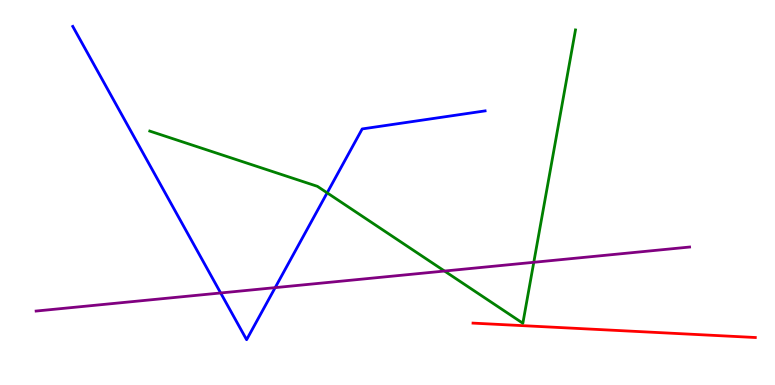[{'lines': ['blue', 'red'], 'intersections': []}, {'lines': ['green', 'red'], 'intersections': []}, {'lines': ['purple', 'red'], 'intersections': []}, {'lines': ['blue', 'green'], 'intersections': [{'x': 4.22, 'y': 4.99}]}, {'lines': ['blue', 'purple'], 'intersections': [{'x': 2.85, 'y': 2.39}, {'x': 3.55, 'y': 2.53}]}, {'lines': ['green', 'purple'], 'intersections': [{'x': 5.74, 'y': 2.96}, {'x': 6.89, 'y': 3.19}]}]